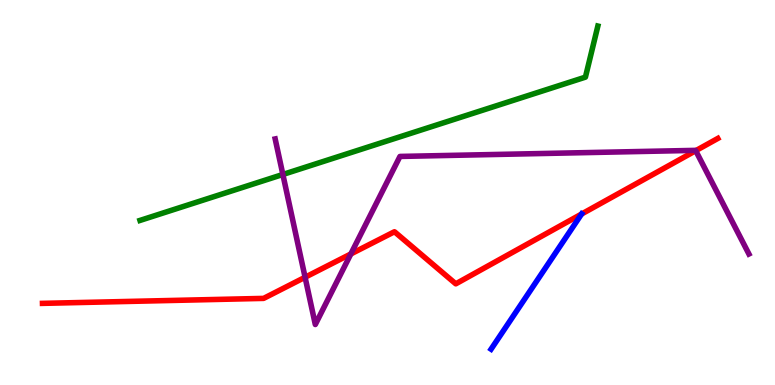[{'lines': ['blue', 'red'], 'intersections': [{'x': 7.5, 'y': 4.44}]}, {'lines': ['green', 'red'], 'intersections': []}, {'lines': ['purple', 'red'], 'intersections': [{'x': 3.94, 'y': 2.8}, {'x': 4.53, 'y': 3.4}, {'x': 8.98, 'y': 6.09}]}, {'lines': ['blue', 'green'], 'intersections': []}, {'lines': ['blue', 'purple'], 'intersections': []}, {'lines': ['green', 'purple'], 'intersections': [{'x': 3.65, 'y': 5.47}]}]